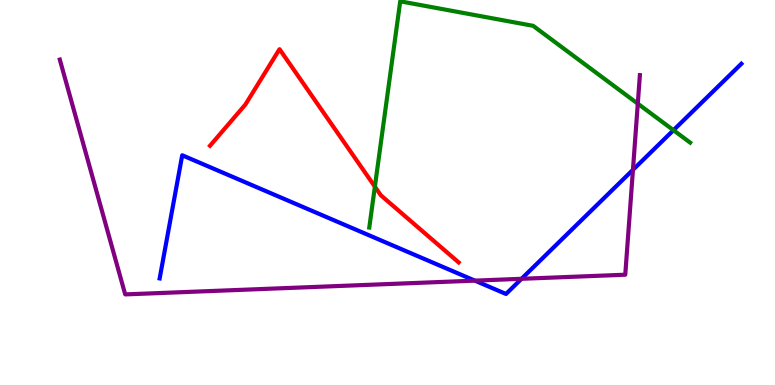[{'lines': ['blue', 'red'], 'intersections': []}, {'lines': ['green', 'red'], 'intersections': [{'x': 4.84, 'y': 5.15}]}, {'lines': ['purple', 'red'], 'intersections': []}, {'lines': ['blue', 'green'], 'intersections': [{'x': 8.69, 'y': 6.62}]}, {'lines': ['blue', 'purple'], 'intersections': [{'x': 6.13, 'y': 2.71}, {'x': 6.73, 'y': 2.76}, {'x': 8.17, 'y': 5.59}]}, {'lines': ['green', 'purple'], 'intersections': [{'x': 8.23, 'y': 7.31}]}]